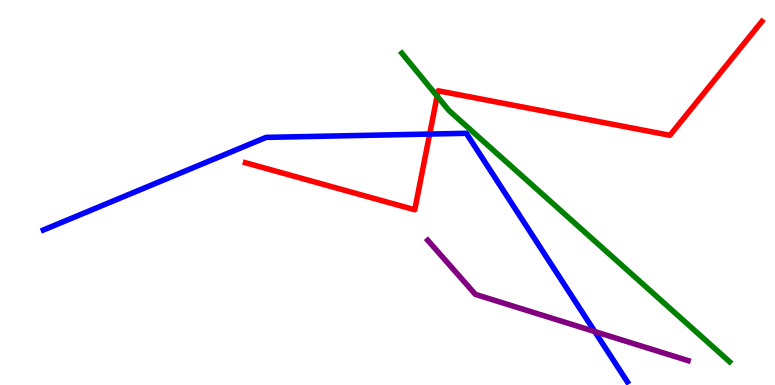[{'lines': ['blue', 'red'], 'intersections': [{'x': 5.54, 'y': 6.52}]}, {'lines': ['green', 'red'], 'intersections': [{'x': 5.64, 'y': 7.5}]}, {'lines': ['purple', 'red'], 'intersections': []}, {'lines': ['blue', 'green'], 'intersections': []}, {'lines': ['blue', 'purple'], 'intersections': [{'x': 7.67, 'y': 1.39}]}, {'lines': ['green', 'purple'], 'intersections': []}]